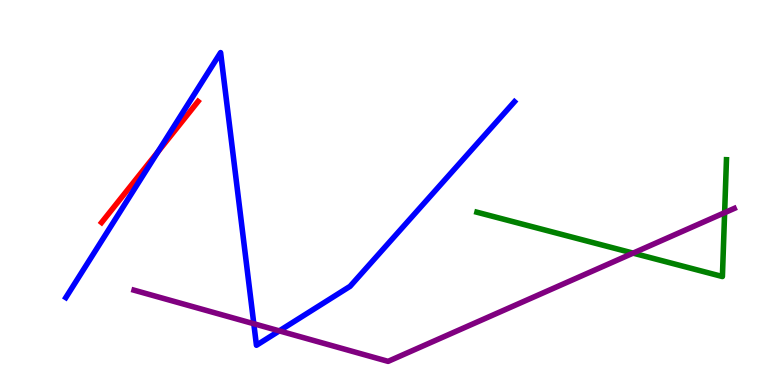[{'lines': ['blue', 'red'], 'intersections': [{'x': 2.04, 'y': 6.06}]}, {'lines': ['green', 'red'], 'intersections': []}, {'lines': ['purple', 'red'], 'intersections': []}, {'lines': ['blue', 'green'], 'intersections': []}, {'lines': ['blue', 'purple'], 'intersections': [{'x': 3.27, 'y': 1.59}, {'x': 3.6, 'y': 1.41}]}, {'lines': ['green', 'purple'], 'intersections': [{'x': 8.17, 'y': 3.43}, {'x': 9.35, 'y': 4.48}]}]